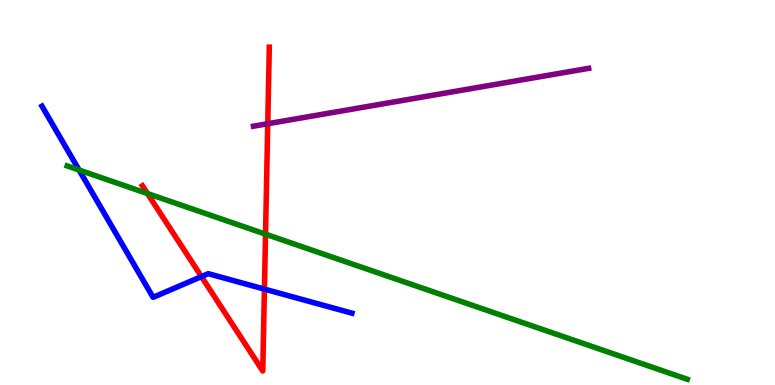[{'lines': ['blue', 'red'], 'intersections': [{'x': 2.6, 'y': 2.82}, {'x': 3.41, 'y': 2.49}]}, {'lines': ['green', 'red'], 'intersections': [{'x': 1.9, 'y': 4.97}, {'x': 3.43, 'y': 3.92}]}, {'lines': ['purple', 'red'], 'intersections': [{'x': 3.45, 'y': 6.79}]}, {'lines': ['blue', 'green'], 'intersections': [{'x': 1.02, 'y': 5.58}]}, {'lines': ['blue', 'purple'], 'intersections': []}, {'lines': ['green', 'purple'], 'intersections': []}]